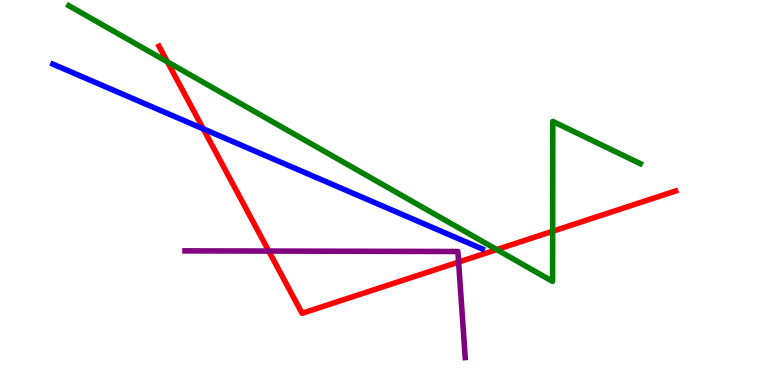[{'lines': ['blue', 'red'], 'intersections': [{'x': 2.62, 'y': 6.65}]}, {'lines': ['green', 'red'], 'intersections': [{'x': 2.16, 'y': 8.39}, {'x': 6.41, 'y': 3.52}, {'x': 7.13, 'y': 3.99}]}, {'lines': ['purple', 'red'], 'intersections': [{'x': 3.47, 'y': 3.48}, {'x': 5.92, 'y': 3.19}]}, {'lines': ['blue', 'green'], 'intersections': []}, {'lines': ['blue', 'purple'], 'intersections': []}, {'lines': ['green', 'purple'], 'intersections': []}]